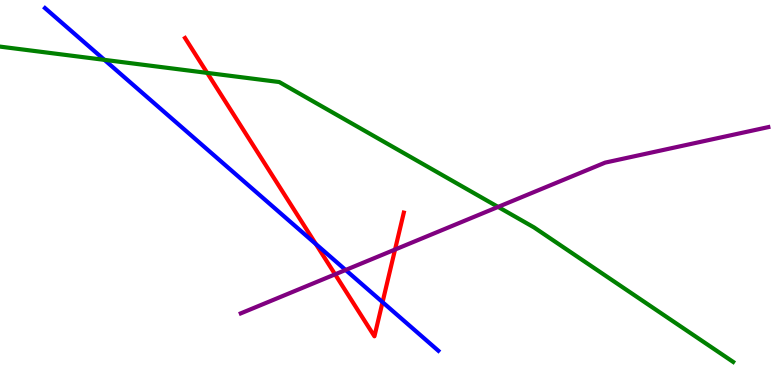[{'lines': ['blue', 'red'], 'intersections': [{'x': 4.08, 'y': 3.66}, {'x': 4.94, 'y': 2.15}]}, {'lines': ['green', 'red'], 'intersections': [{'x': 2.67, 'y': 8.11}]}, {'lines': ['purple', 'red'], 'intersections': [{'x': 4.32, 'y': 2.87}, {'x': 5.1, 'y': 3.52}]}, {'lines': ['blue', 'green'], 'intersections': [{'x': 1.35, 'y': 8.45}]}, {'lines': ['blue', 'purple'], 'intersections': [{'x': 4.46, 'y': 2.99}]}, {'lines': ['green', 'purple'], 'intersections': [{'x': 6.43, 'y': 4.63}]}]